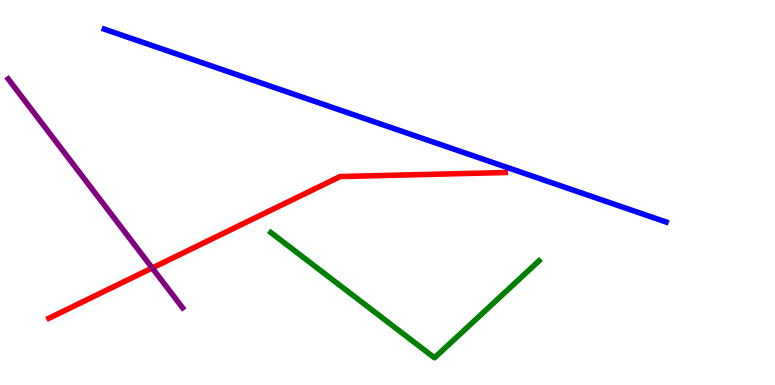[{'lines': ['blue', 'red'], 'intersections': []}, {'lines': ['green', 'red'], 'intersections': []}, {'lines': ['purple', 'red'], 'intersections': [{'x': 1.96, 'y': 3.04}]}, {'lines': ['blue', 'green'], 'intersections': []}, {'lines': ['blue', 'purple'], 'intersections': []}, {'lines': ['green', 'purple'], 'intersections': []}]